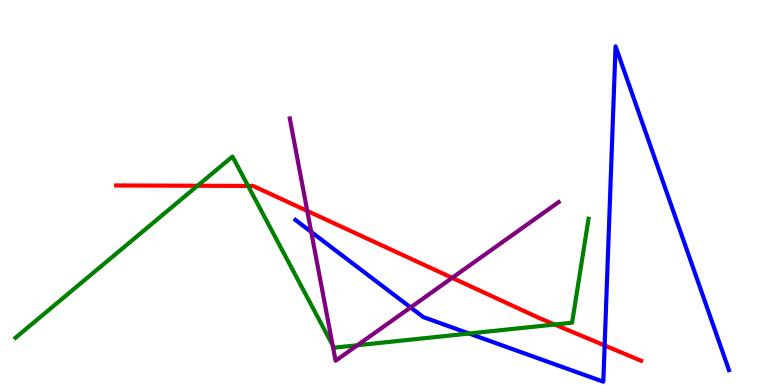[{'lines': ['blue', 'red'], 'intersections': [{'x': 7.8, 'y': 1.03}]}, {'lines': ['green', 'red'], 'intersections': [{'x': 2.55, 'y': 5.18}, {'x': 3.2, 'y': 5.17}, {'x': 7.16, 'y': 1.57}]}, {'lines': ['purple', 'red'], 'intersections': [{'x': 3.96, 'y': 4.52}, {'x': 5.83, 'y': 2.78}]}, {'lines': ['blue', 'green'], 'intersections': [{'x': 6.05, 'y': 1.34}]}, {'lines': ['blue', 'purple'], 'intersections': [{'x': 4.02, 'y': 3.98}, {'x': 5.3, 'y': 2.01}]}, {'lines': ['green', 'purple'], 'intersections': [{'x': 4.29, 'y': 1.04}, {'x': 4.61, 'y': 1.03}]}]